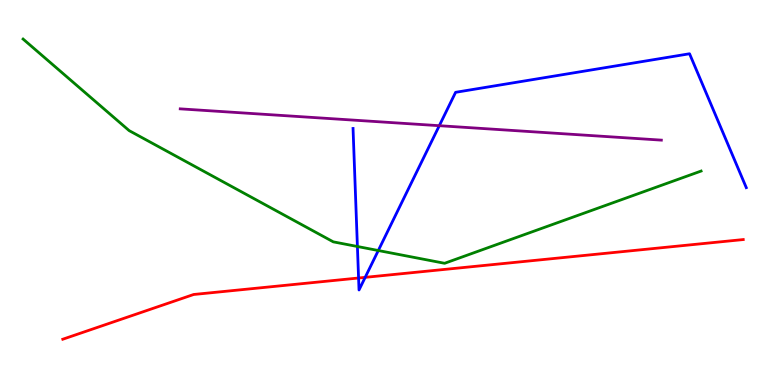[{'lines': ['blue', 'red'], 'intersections': [{'x': 4.63, 'y': 2.78}, {'x': 4.71, 'y': 2.8}]}, {'lines': ['green', 'red'], 'intersections': []}, {'lines': ['purple', 'red'], 'intersections': []}, {'lines': ['blue', 'green'], 'intersections': [{'x': 4.61, 'y': 3.6}, {'x': 4.88, 'y': 3.49}]}, {'lines': ['blue', 'purple'], 'intersections': [{'x': 5.67, 'y': 6.74}]}, {'lines': ['green', 'purple'], 'intersections': []}]